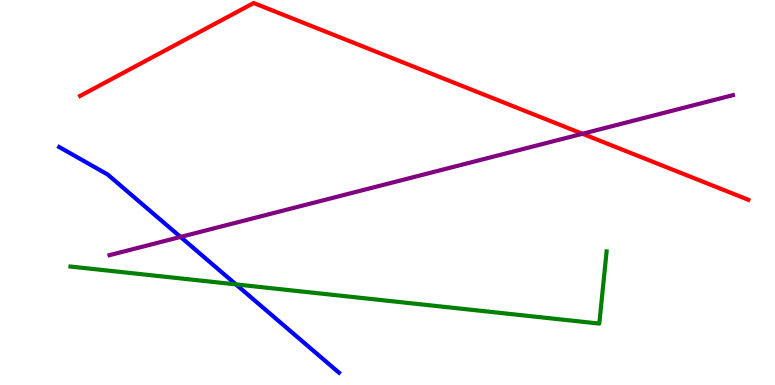[{'lines': ['blue', 'red'], 'intersections': []}, {'lines': ['green', 'red'], 'intersections': []}, {'lines': ['purple', 'red'], 'intersections': [{'x': 7.52, 'y': 6.53}]}, {'lines': ['blue', 'green'], 'intersections': [{'x': 3.04, 'y': 2.61}]}, {'lines': ['blue', 'purple'], 'intersections': [{'x': 2.33, 'y': 3.85}]}, {'lines': ['green', 'purple'], 'intersections': []}]